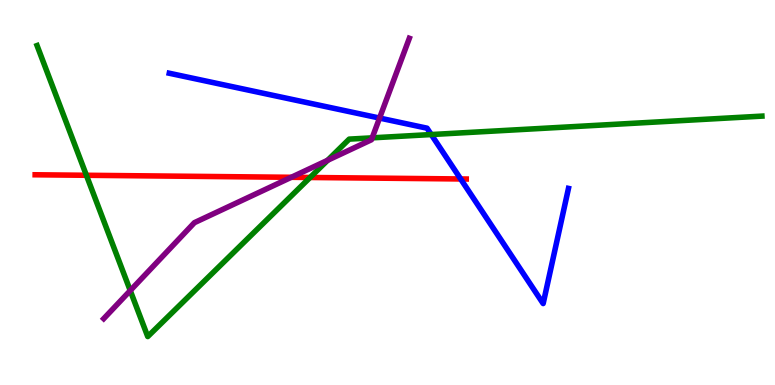[{'lines': ['blue', 'red'], 'intersections': [{'x': 5.94, 'y': 5.35}]}, {'lines': ['green', 'red'], 'intersections': [{'x': 1.11, 'y': 5.45}, {'x': 4.0, 'y': 5.39}]}, {'lines': ['purple', 'red'], 'intersections': [{'x': 3.76, 'y': 5.39}]}, {'lines': ['blue', 'green'], 'intersections': [{'x': 5.56, 'y': 6.51}]}, {'lines': ['blue', 'purple'], 'intersections': [{'x': 4.9, 'y': 6.93}]}, {'lines': ['green', 'purple'], 'intersections': [{'x': 1.68, 'y': 2.45}, {'x': 4.23, 'y': 5.84}, {'x': 4.8, 'y': 6.42}]}]